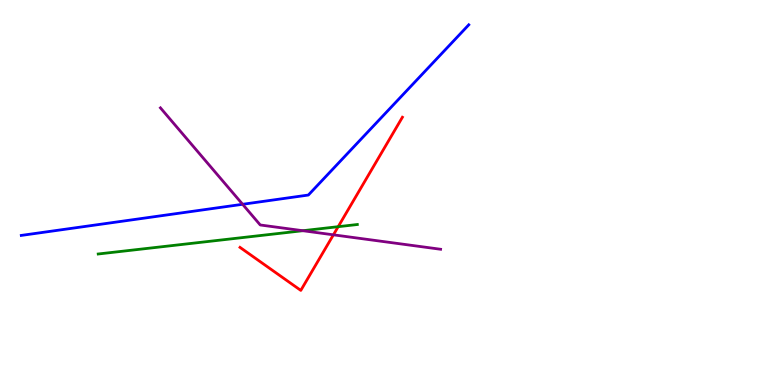[{'lines': ['blue', 'red'], 'intersections': []}, {'lines': ['green', 'red'], 'intersections': [{'x': 4.36, 'y': 4.11}]}, {'lines': ['purple', 'red'], 'intersections': [{'x': 4.3, 'y': 3.9}]}, {'lines': ['blue', 'green'], 'intersections': []}, {'lines': ['blue', 'purple'], 'intersections': [{'x': 3.13, 'y': 4.69}]}, {'lines': ['green', 'purple'], 'intersections': [{'x': 3.91, 'y': 4.01}]}]